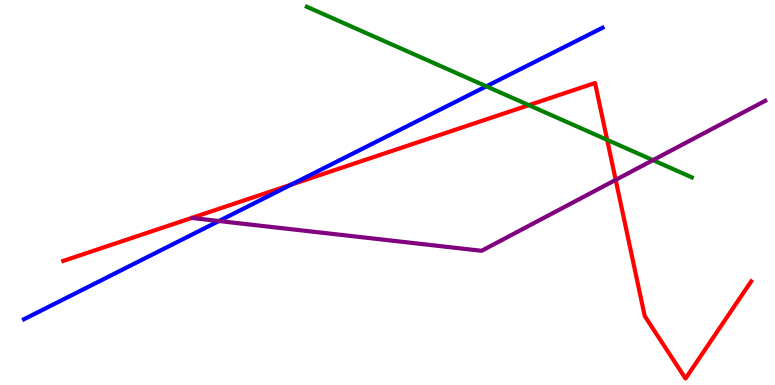[{'lines': ['blue', 'red'], 'intersections': [{'x': 3.76, 'y': 5.2}]}, {'lines': ['green', 'red'], 'intersections': [{'x': 6.82, 'y': 7.27}, {'x': 7.83, 'y': 6.37}]}, {'lines': ['purple', 'red'], 'intersections': [{'x': 7.94, 'y': 5.33}]}, {'lines': ['blue', 'green'], 'intersections': [{'x': 6.28, 'y': 7.76}]}, {'lines': ['blue', 'purple'], 'intersections': [{'x': 2.83, 'y': 4.26}]}, {'lines': ['green', 'purple'], 'intersections': [{'x': 8.43, 'y': 5.84}]}]